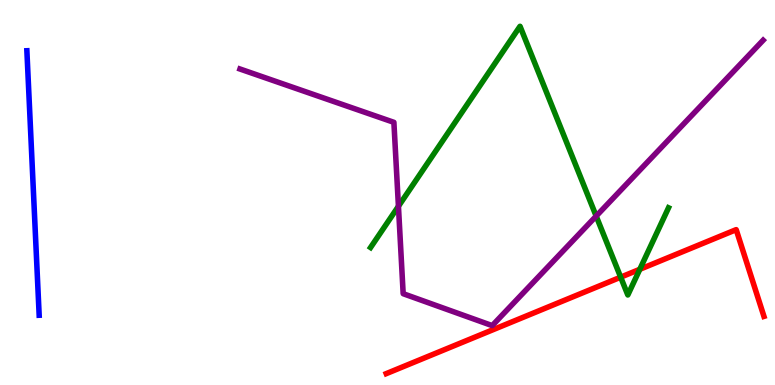[{'lines': ['blue', 'red'], 'intersections': []}, {'lines': ['green', 'red'], 'intersections': [{'x': 8.01, 'y': 2.8}, {'x': 8.26, 'y': 3.01}]}, {'lines': ['purple', 'red'], 'intersections': []}, {'lines': ['blue', 'green'], 'intersections': []}, {'lines': ['blue', 'purple'], 'intersections': []}, {'lines': ['green', 'purple'], 'intersections': [{'x': 5.14, 'y': 4.64}, {'x': 7.69, 'y': 4.39}]}]